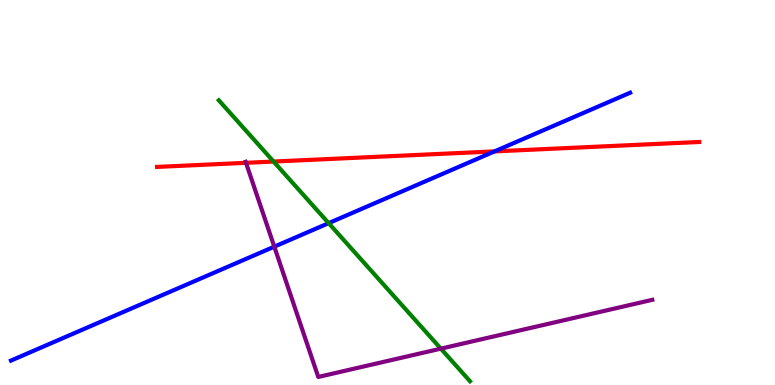[{'lines': ['blue', 'red'], 'intersections': [{'x': 6.38, 'y': 6.07}]}, {'lines': ['green', 'red'], 'intersections': [{'x': 3.53, 'y': 5.8}]}, {'lines': ['purple', 'red'], 'intersections': [{'x': 3.17, 'y': 5.77}]}, {'lines': ['blue', 'green'], 'intersections': [{'x': 4.24, 'y': 4.2}]}, {'lines': ['blue', 'purple'], 'intersections': [{'x': 3.54, 'y': 3.59}]}, {'lines': ['green', 'purple'], 'intersections': [{'x': 5.69, 'y': 0.944}]}]